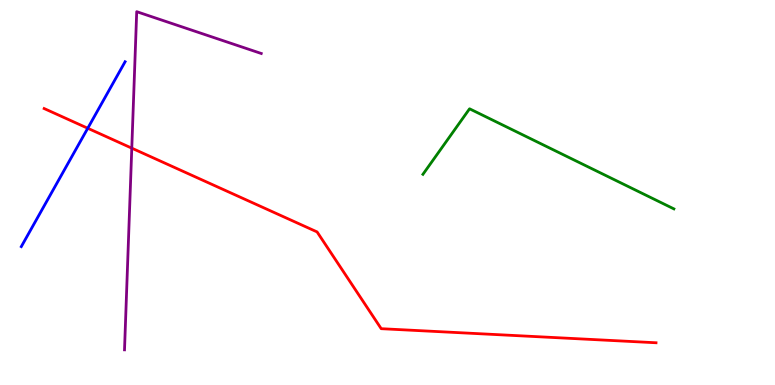[{'lines': ['blue', 'red'], 'intersections': [{'x': 1.13, 'y': 6.67}]}, {'lines': ['green', 'red'], 'intersections': []}, {'lines': ['purple', 'red'], 'intersections': [{'x': 1.7, 'y': 6.15}]}, {'lines': ['blue', 'green'], 'intersections': []}, {'lines': ['blue', 'purple'], 'intersections': []}, {'lines': ['green', 'purple'], 'intersections': []}]